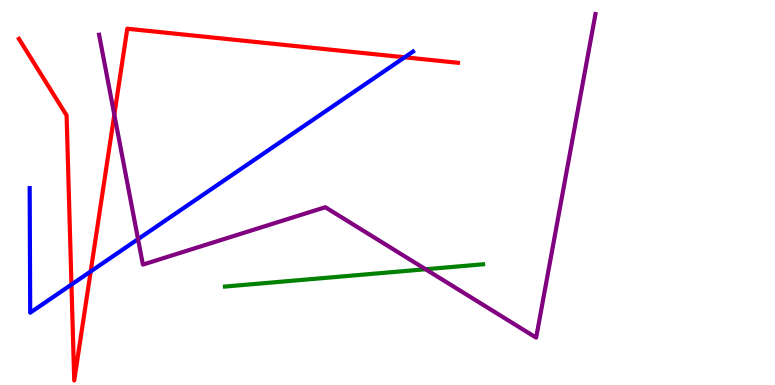[{'lines': ['blue', 'red'], 'intersections': [{'x': 0.922, 'y': 2.61}, {'x': 1.17, 'y': 2.95}, {'x': 5.22, 'y': 8.51}]}, {'lines': ['green', 'red'], 'intersections': []}, {'lines': ['purple', 'red'], 'intersections': [{'x': 1.48, 'y': 7.02}]}, {'lines': ['blue', 'green'], 'intersections': []}, {'lines': ['blue', 'purple'], 'intersections': [{'x': 1.78, 'y': 3.79}]}, {'lines': ['green', 'purple'], 'intersections': [{'x': 5.49, 'y': 3.01}]}]